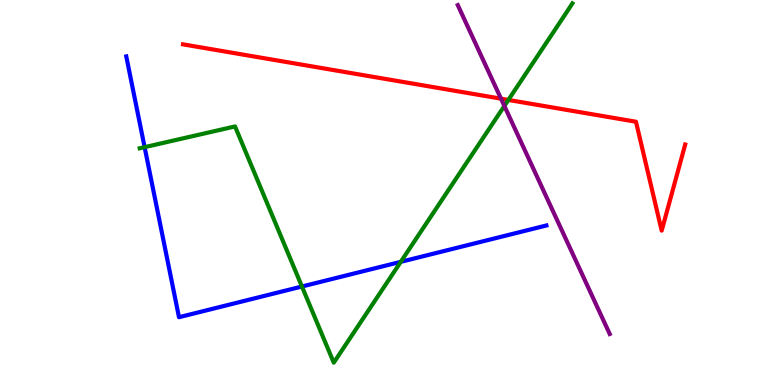[{'lines': ['blue', 'red'], 'intersections': []}, {'lines': ['green', 'red'], 'intersections': [{'x': 6.56, 'y': 7.4}]}, {'lines': ['purple', 'red'], 'intersections': [{'x': 6.46, 'y': 7.44}]}, {'lines': ['blue', 'green'], 'intersections': [{'x': 1.87, 'y': 6.18}, {'x': 3.9, 'y': 2.56}, {'x': 5.17, 'y': 3.2}]}, {'lines': ['blue', 'purple'], 'intersections': []}, {'lines': ['green', 'purple'], 'intersections': [{'x': 6.51, 'y': 7.25}]}]